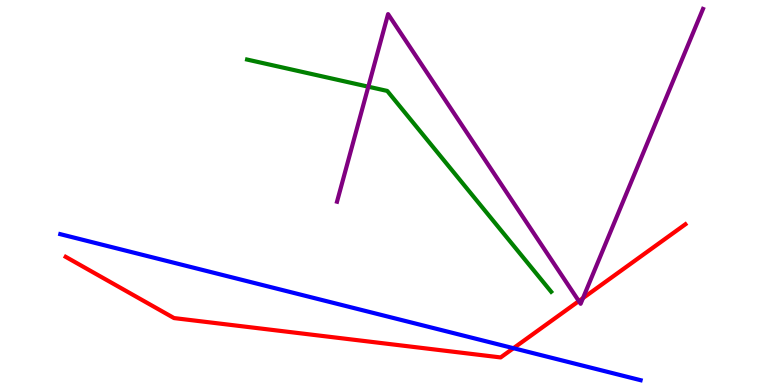[{'lines': ['blue', 'red'], 'intersections': [{'x': 6.63, 'y': 0.956}]}, {'lines': ['green', 'red'], 'intersections': []}, {'lines': ['purple', 'red'], 'intersections': [{'x': 7.47, 'y': 2.18}, {'x': 7.52, 'y': 2.26}]}, {'lines': ['blue', 'green'], 'intersections': []}, {'lines': ['blue', 'purple'], 'intersections': []}, {'lines': ['green', 'purple'], 'intersections': [{'x': 4.75, 'y': 7.75}]}]